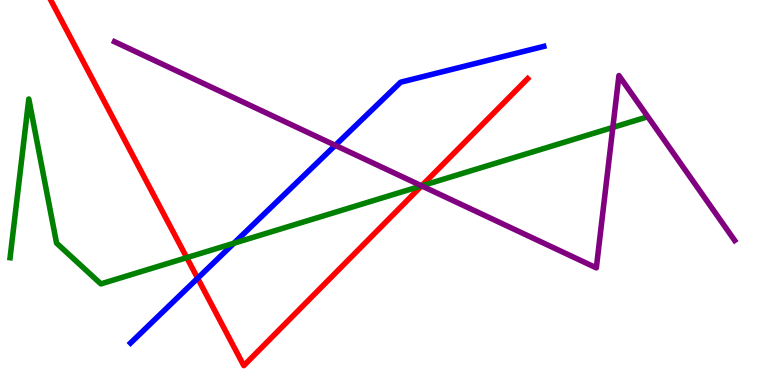[{'lines': ['blue', 'red'], 'intersections': [{'x': 2.55, 'y': 2.77}]}, {'lines': ['green', 'red'], 'intersections': [{'x': 2.41, 'y': 3.31}, {'x': 5.44, 'y': 5.17}]}, {'lines': ['purple', 'red'], 'intersections': [{'x': 5.44, 'y': 5.17}]}, {'lines': ['blue', 'green'], 'intersections': [{'x': 3.02, 'y': 3.68}]}, {'lines': ['blue', 'purple'], 'intersections': [{'x': 4.33, 'y': 6.23}]}, {'lines': ['green', 'purple'], 'intersections': [{'x': 5.44, 'y': 5.17}, {'x': 7.91, 'y': 6.69}]}]